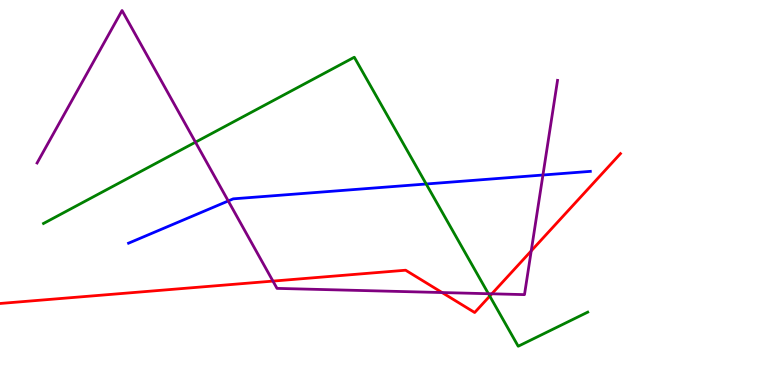[{'lines': ['blue', 'red'], 'intersections': []}, {'lines': ['green', 'red'], 'intersections': [{'x': 6.32, 'y': 2.31}]}, {'lines': ['purple', 'red'], 'intersections': [{'x': 3.52, 'y': 2.7}, {'x': 5.7, 'y': 2.4}, {'x': 6.35, 'y': 2.37}, {'x': 6.85, 'y': 3.48}]}, {'lines': ['blue', 'green'], 'intersections': [{'x': 5.5, 'y': 5.22}]}, {'lines': ['blue', 'purple'], 'intersections': [{'x': 2.95, 'y': 4.78}, {'x': 7.01, 'y': 5.45}]}, {'lines': ['green', 'purple'], 'intersections': [{'x': 2.52, 'y': 6.31}, {'x': 6.3, 'y': 2.37}]}]